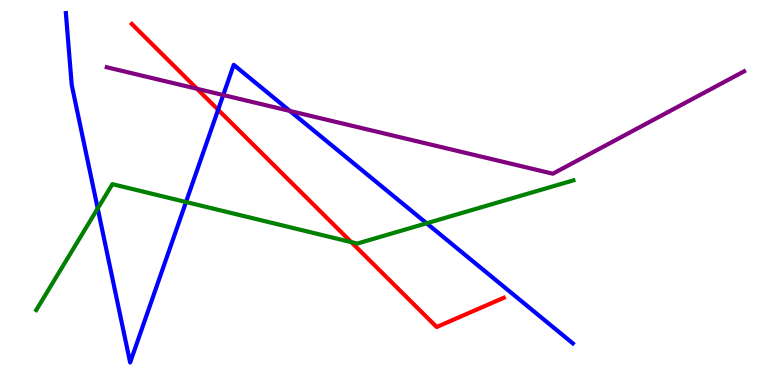[{'lines': ['blue', 'red'], 'intersections': [{'x': 2.81, 'y': 7.15}]}, {'lines': ['green', 'red'], 'intersections': [{'x': 4.53, 'y': 3.71}]}, {'lines': ['purple', 'red'], 'intersections': [{'x': 2.54, 'y': 7.69}]}, {'lines': ['blue', 'green'], 'intersections': [{'x': 1.26, 'y': 4.59}, {'x': 2.4, 'y': 4.75}, {'x': 5.5, 'y': 4.2}]}, {'lines': ['blue', 'purple'], 'intersections': [{'x': 2.88, 'y': 7.53}, {'x': 3.74, 'y': 7.12}]}, {'lines': ['green', 'purple'], 'intersections': []}]